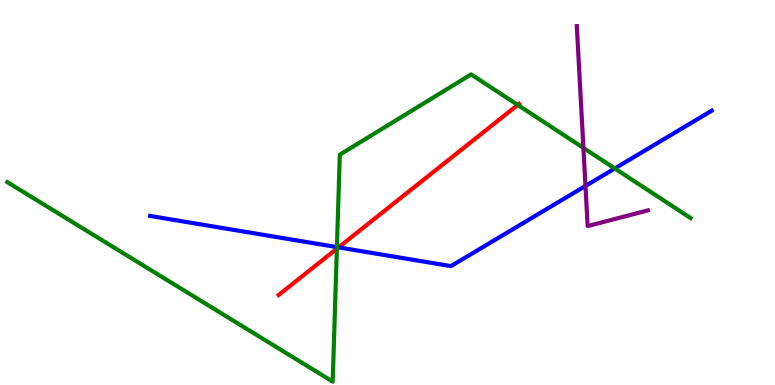[{'lines': ['blue', 'red'], 'intersections': [{'x': 4.37, 'y': 3.57}]}, {'lines': ['green', 'red'], 'intersections': [{'x': 4.35, 'y': 3.54}, {'x': 6.68, 'y': 7.27}]}, {'lines': ['purple', 'red'], 'intersections': []}, {'lines': ['blue', 'green'], 'intersections': [{'x': 4.35, 'y': 3.58}, {'x': 7.93, 'y': 5.62}]}, {'lines': ['blue', 'purple'], 'intersections': [{'x': 7.55, 'y': 5.17}]}, {'lines': ['green', 'purple'], 'intersections': [{'x': 7.53, 'y': 6.16}]}]